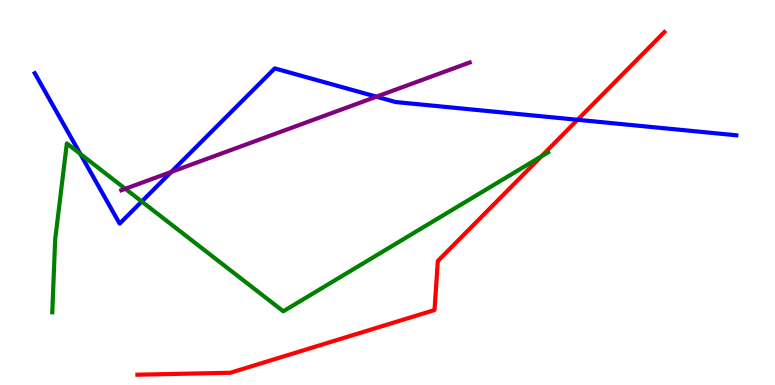[{'lines': ['blue', 'red'], 'intersections': [{'x': 7.45, 'y': 6.89}]}, {'lines': ['green', 'red'], 'intersections': [{'x': 6.99, 'y': 5.94}]}, {'lines': ['purple', 'red'], 'intersections': []}, {'lines': ['blue', 'green'], 'intersections': [{'x': 1.04, 'y': 6.0}, {'x': 1.83, 'y': 4.77}]}, {'lines': ['blue', 'purple'], 'intersections': [{'x': 2.21, 'y': 5.53}, {'x': 4.86, 'y': 7.49}]}, {'lines': ['green', 'purple'], 'intersections': [{'x': 1.62, 'y': 5.1}]}]